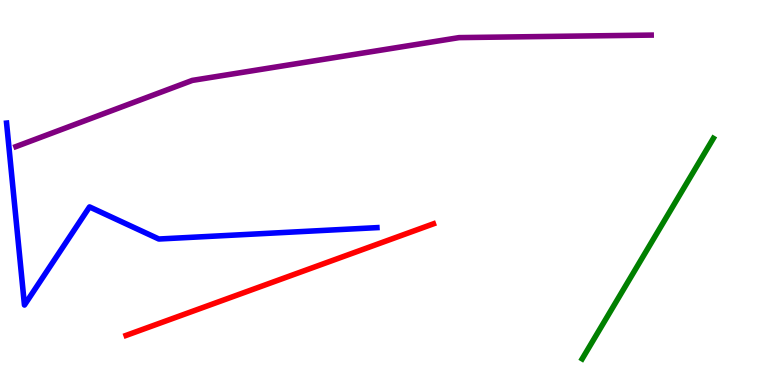[{'lines': ['blue', 'red'], 'intersections': []}, {'lines': ['green', 'red'], 'intersections': []}, {'lines': ['purple', 'red'], 'intersections': []}, {'lines': ['blue', 'green'], 'intersections': []}, {'lines': ['blue', 'purple'], 'intersections': []}, {'lines': ['green', 'purple'], 'intersections': []}]